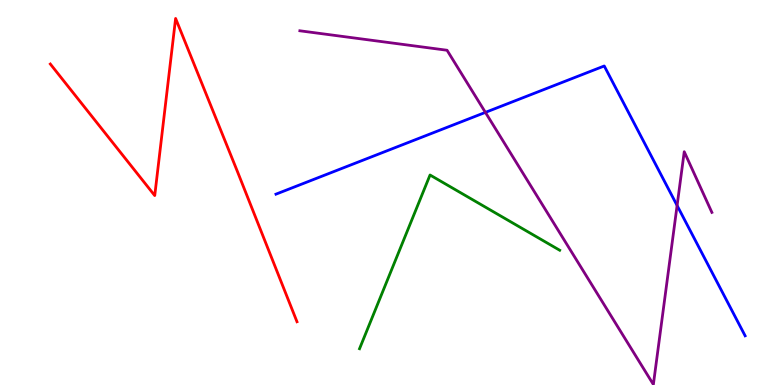[{'lines': ['blue', 'red'], 'intersections': []}, {'lines': ['green', 'red'], 'intersections': []}, {'lines': ['purple', 'red'], 'intersections': []}, {'lines': ['blue', 'green'], 'intersections': []}, {'lines': ['blue', 'purple'], 'intersections': [{'x': 6.26, 'y': 7.08}, {'x': 8.74, 'y': 4.66}]}, {'lines': ['green', 'purple'], 'intersections': []}]